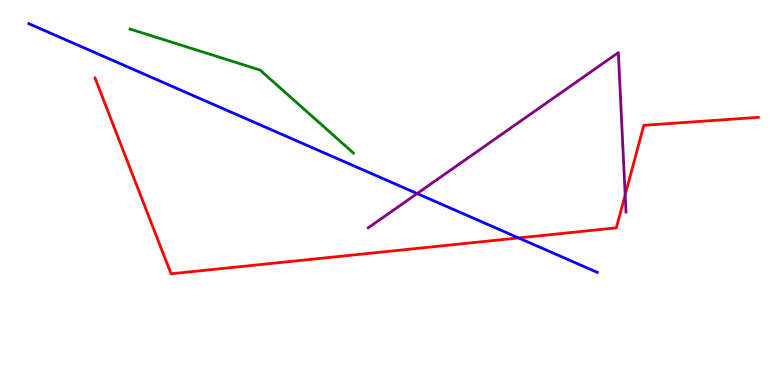[{'lines': ['blue', 'red'], 'intersections': [{'x': 6.69, 'y': 3.82}]}, {'lines': ['green', 'red'], 'intersections': []}, {'lines': ['purple', 'red'], 'intersections': [{'x': 8.07, 'y': 4.94}]}, {'lines': ['blue', 'green'], 'intersections': []}, {'lines': ['blue', 'purple'], 'intersections': [{'x': 5.38, 'y': 4.97}]}, {'lines': ['green', 'purple'], 'intersections': []}]